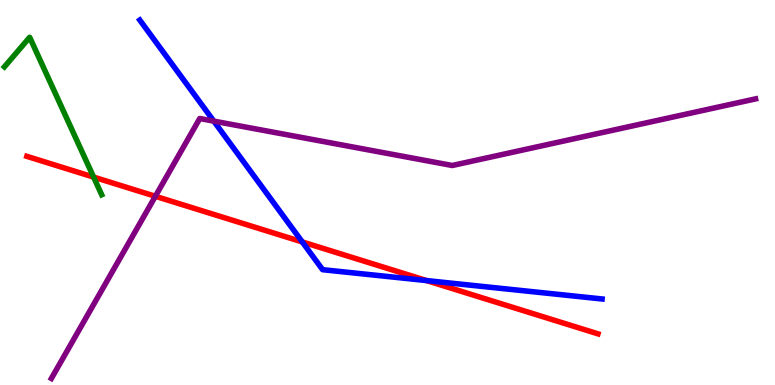[{'lines': ['blue', 'red'], 'intersections': [{'x': 3.9, 'y': 3.72}, {'x': 5.51, 'y': 2.71}]}, {'lines': ['green', 'red'], 'intersections': [{'x': 1.21, 'y': 5.4}]}, {'lines': ['purple', 'red'], 'intersections': [{'x': 2.0, 'y': 4.9}]}, {'lines': ['blue', 'green'], 'intersections': []}, {'lines': ['blue', 'purple'], 'intersections': [{'x': 2.76, 'y': 6.85}]}, {'lines': ['green', 'purple'], 'intersections': []}]